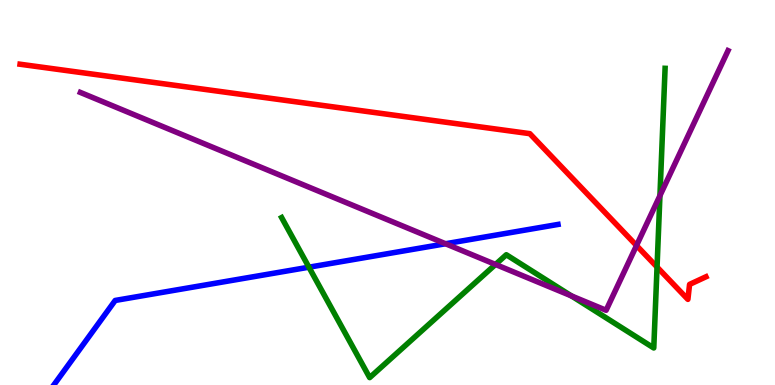[{'lines': ['blue', 'red'], 'intersections': []}, {'lines': ['green', 'red'], 'intersections': [{'x': 8.48, 'y': 3.06}]}, {'lines': ['purple', 'red'], 'intersections': [{'x': 8.21, 'y': 3.62}]}, {'lines': ['blue', 'green'], 'intersections': [{'x': 3.99, 'y': 3.06}]}, {'lines': ['blue', 'purple'], 'intersections': [{'x': 5.75, 'y': 3.67}]}, {'lines': ['green', 'purple'], 'intersections': [{'x': 6.39, 'y': 3.13}, {'x': 7.37, 'y': 2.31}, {'x': 8.52, 'y': 4.92}]}]